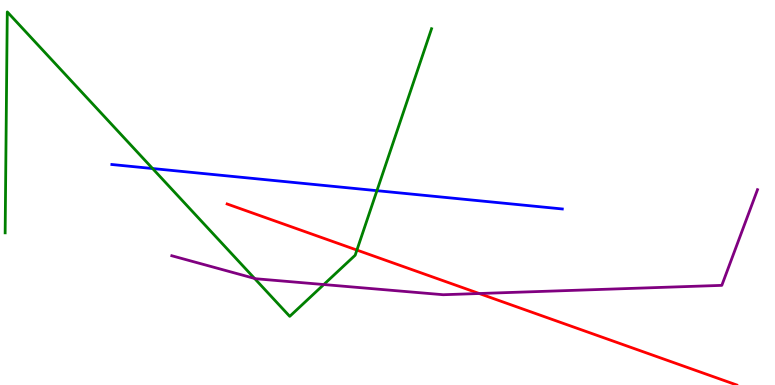[{'lines': ['blue', 'red'], 'intersections': []}, {'lines': ['green', 'red'], 'intersections': [{'x': 4.61, 'y': 3.5}]}, {'lines': ['purple', 'red'], 'intersections': [{'x': 6.18, 'y': 2.38}]}, {'lines': ['blue', 'green'], 'intersections': [{'x': 1.97, 'y': 5.62}, {'x': 4.86, 'y': 5.05}]}, {'lines': ['blue', 'purple'], 'intersections': []}, {'lines': ['green', 'purple'], 'intersections': [{'x': 3.28, 'y': 2.77}, {'x': 4.18, 'y': 2.61}]}]